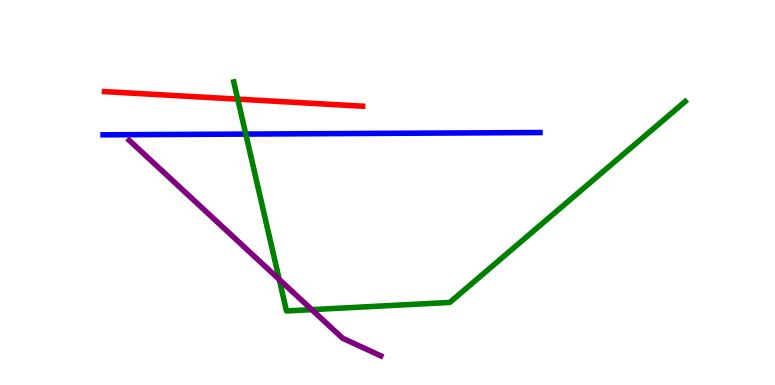[{'lines': ['blue', 'red'], 'intersections': []}, {'lines': ['green', 'red'], 'intersections': [{'x': 3.07, 'y': 7.43}]}, {'lines': ['purple', 'red'], 'intersections': []}, {'lines': ['blue', 'green'], 'intersections': [{'x': 3.17, 'y': 6.52}]}, {'lines': ['blue', 'purple'], 'intersections': []}, {'lines': ['green', 'purple'], 'intersections': [{'x': 3.6, 'y': 2.74}, {'x': 4.02, 'y': 1.96}]}]